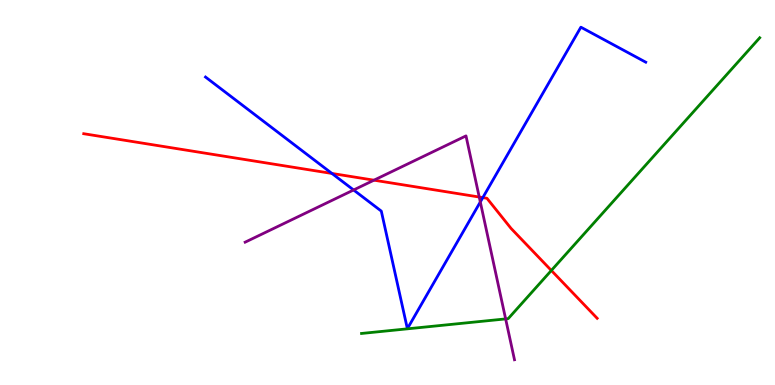[{'lines': ['blue', 'red'], 'intersections': [{'x': 4.28, 'y': 5.49}, {'x': 6.23, 'y': 4.87}]}, {'lines': ['green', 'red'], 'intersections': [{'x': 7.11, 'y': 2.97}]}, {'lines': ['purple', 'red'], 'intersections': [{'x': 4.83, 'y': 5.32}, {'x': 6.18, 'y': 4.88}]}, {'lines': ['blue', 'green'], 'intersections': []}, {'lines': ['blue', 'purple'], 'intersections': [{'x': 4.56, 'y': 5.07}, {'x': 6.2, 'y': 4.75}]}, {'lines': ['green', 'purple'], 'intersections': [{'x': 6.52, 'y': 1.72}]}]